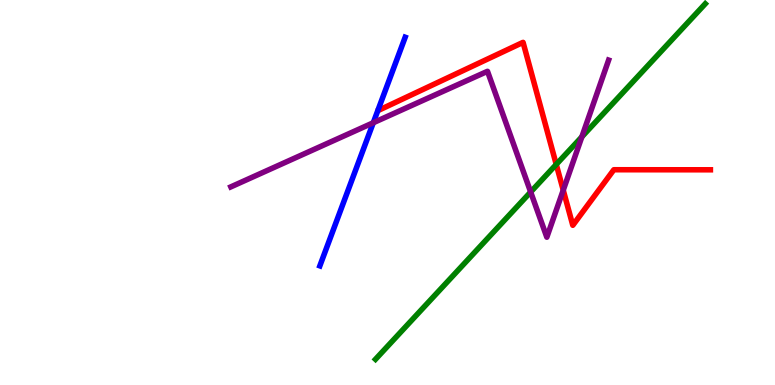[{'lines': ['blue', 'red'], 'intersections': []}, {'lines': ['green', 'red'], 'intersections': [{'x': 7.18, 'y': 5.73}]}, {'lines': ['purple', 'red'], 'intersections': [{'x': 7.27, 'y': 5.06}]}, {'lines': ['blue', 'green'], 'intersections': []}, {'lines': ['blue', 'purple'], 'intersections': [{'x': 4.82, 'y': 6.81}]}, {'lines': ['green', 'purple'], 'intersections': [{'x': 6.85, 'y': 5.01}, {'x': 7.51, 'y': 6.45}]}]